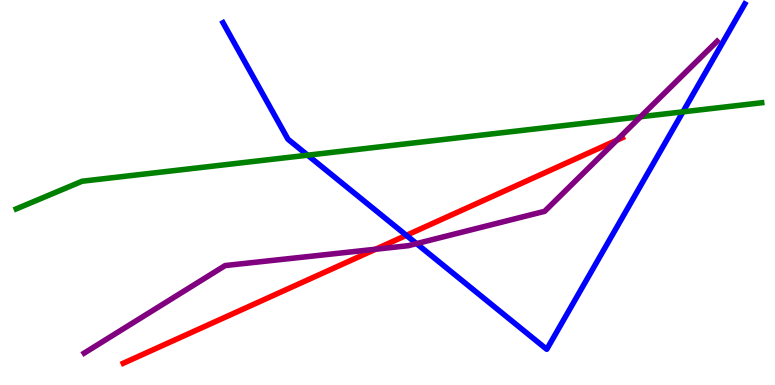[{'lines': ['blue', 'red'], 'intersections': [{'x': 5.24, 'y': 3.89}]}, {'lines': ['green', 'red'], 'intersections': []}, {'lines': ['purple', 'red'], 'intersections': [{'x': 4.85, 'y': 3.53}, {'x': 7.96, 'y': 6.36}]}, {'lines': ['blue', 'green'], 'intersections': [{'x': 3.97, 'y': 5.97}, {'x': 8.81, 'y': 7.1}]}, {'lines': ['blue', 'purple'], 'intersections': [{'x': 5.37, 'y': 3.67}]}, {'lines': ['green', 'purple'], 'intersections': [{'x': 8.27, 'y': 6.97}]}]